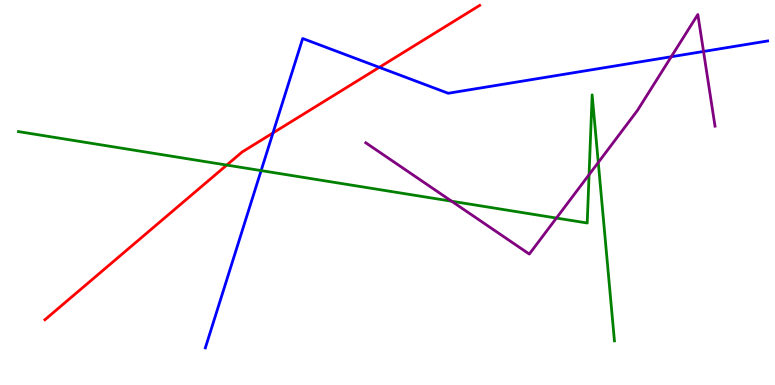[{'lines': ['blue', 'red'], 'intersections': [{'x': 3.52, 'y': 6.55}, {'x': 4.89, 'y': 8.25}]}, {'lines': ['green', 'red'], 'intersections': [{'x': 2.93, 'y': 5.71}]}, {'lines': ['purple', 'red'], 'intersections': []}, {'lines': ['blue', 'green'], 'intersections': [{'x': 3.37, 'y': 5.57}]}, {'lines': ['blue', 'purple'], 'intersections': [{'x': 8.66, 'y': 8.53}, {'x': 9.08, 'y': 8.66}]}, {'lines': ['green', 'purple'], 'intersections': [{'x': 5.83, 'y': 4.77}, {'x': 7.18, 'y': 4.34}, {'x': 7.6, 'y': 5.46}, {'x': 7.72, 'y': 5.78}]}]